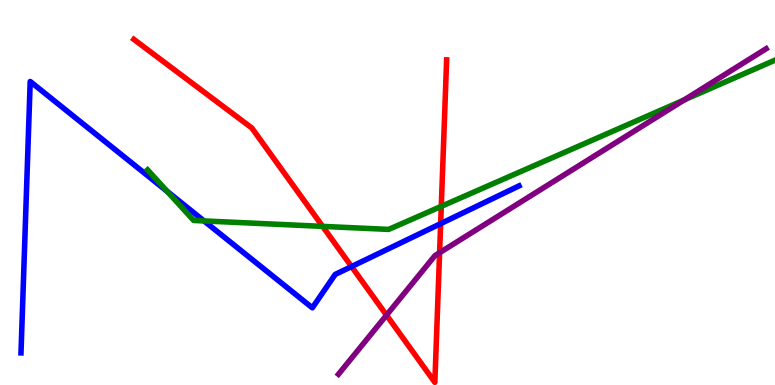[{'lines': ['blue', 'red'], 'intersections': [{'x': 4.54, 'y': 3.08}, {'x': 5.69, 'y': 4.19}]}, {'lines': ['green', 'red'], 'intersections': [{'x': 4.16, 'y': 4.12}, {'x': 5.69, 'y': 4.64}]}, {'lines': ['purple', 'red'], 'intersections': [{'x': 4.99, 'y': 1.81}, {'x': 5.67, 'y': 3.44}]}, {'lines': ['blue', 'green'], 'intersections': [{'x': 2.16, 'y': 5.03}, {'x': 2.63, 'y': 4.26}]}, {'lines': ['blue', 'purple'], 'intersections': []}, {'lines': ['green', 'purple'], 'intersections': [{'x': 8.83, 'y': 7.4}]}]